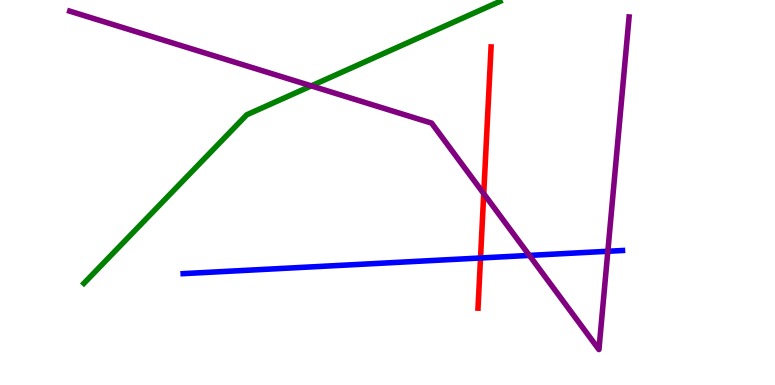[{'lines': ['blue', 'red'], 'intersections': [{'x': 6.2, 'y': 3.3}]}, {'lines': ['green', 'red'], 'intersections': []}, {'lines': ['purple', 'red'], 'intersections': [{'x': 6.24, 'y': 4.97}]}, {'lines': ['blue', 'green'], 'intersections': []}, {'lines': ['blue', 'purple'], 'intersections': [{'x': 6.83, 'y': 3.37}, {'x': 7.84, 'y': 3.47}]}, {'lines': ['green', 'purple'], 'intersections': [{'x': 4.02, 'y': 7.77}]}]